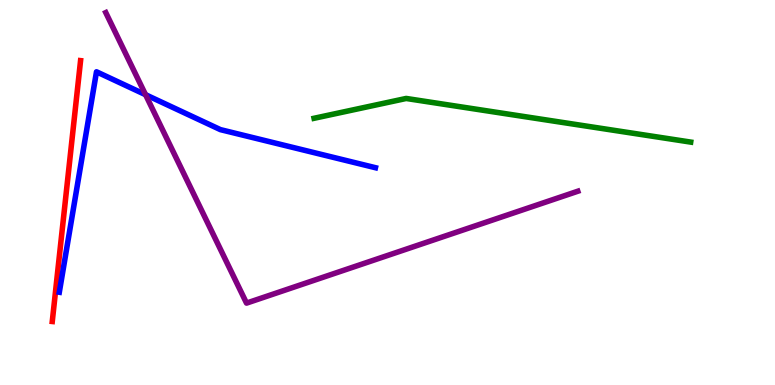[{'lines': ['blue', 'red'], 'intersections': []}, {'lines': ['green', 'red'], 'intersections': []}, {'lines': ['purple', 'red'], 'intersections': []}, {'lines': ['blue', 'green'], 'intersections': []}, {'lines': ['blue', 'purple'], 'intersections': [{'x': 1.88, 'y': 7.54}]}, {'lines': ['green', 'purple'], 'intersections': []}]